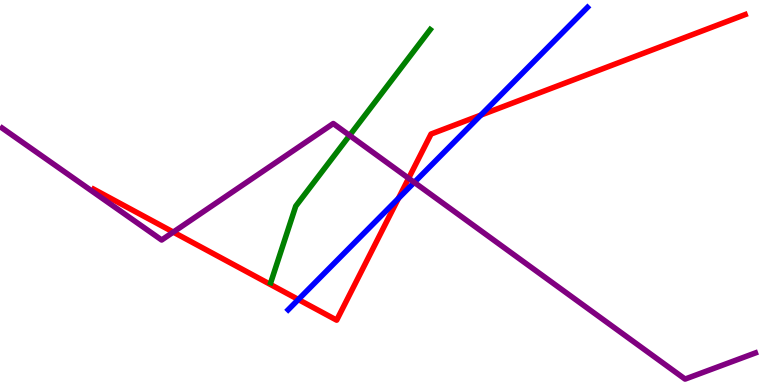[{'lines': ['blue', 'red'], 'intersections': [{'x': 3.85, 'y': 2.22}, {'x': 5.14, 'y': 4.85}, {'x': 6.2, 'y': 7.01}]}, {'lines': ['green', 'red'], 'intersections': []}, {'lines': ['purple', 'red'], 'intersections': [{'x': 2.24, 'y': 3.97}, {'x': 5.27, 'y': 5.37}]}, {'lines': ['blue', 'green'], 'intersections': []}, {'lines': ['blue', 'purple'], 'intersections': [{'x': 5.35, 'y': 5.26}]}, {'lines': ['green', 'purple'], 'intersections': [{'x': 4.51, 'y': 6.48}]}]